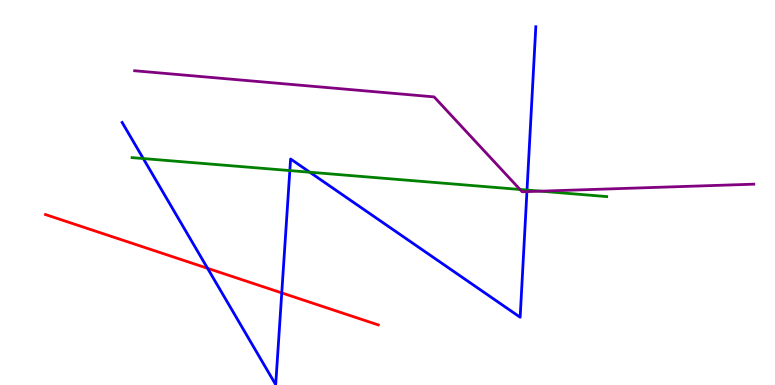[{'lines': ['blue', 'red'], 'intersections': [{'x': 2.68, 'y': 3.03}, {'x': 3.64, 'y': 2.39}]}, {'lines': ['green', 'red'], 'intersections': []}, {'lines': ['purple', 'red'], 'intersections': []}, {'lines': ['blue', 'green'], 'intersections': [{'x': 1.85, 'y': 5.88}, {'x': 3.74, 'y': 5.57}, {'x': 4.0, 'y': 5.53}, {'x': 6.8, 'y': 5.06}]}, {'lines': ['blue', 'purple'], 'intersections': [{'x': 6.8, 'y': 5.02}]}, {'lines': ['green', 'purple'], 'intersections': [{'x': 6.71, 'y': 5.08}, {'x': 6.98, 'y': 5.03}]}]